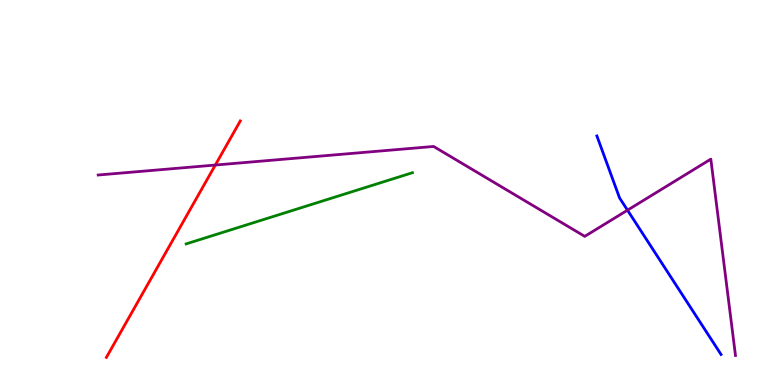[{'lines': ['blue', 'red'], 'intersections': []}, {'lines': ['green', 'red'], 'intersections': []}, {'lines': ['purple', 'red'], 'intersections': [{'x': 2.78, 'y': 5.71}]}, {'lines': ['blue', 'green'], 'intersections': []}, {'lines': ['blue', 'purple'], 'intersections': [{'x': 8.1, 'y': 4.54}]}, {'lines': ['green', 'purple'], 'intersections': []}]